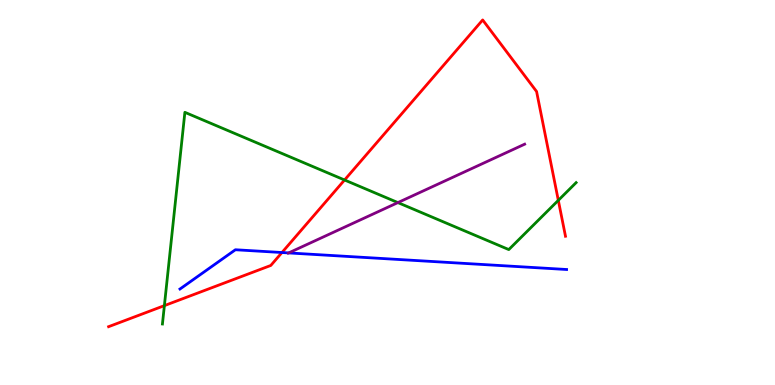[{'lines': ['blue', 'red'], 'intersections': [{'x': 3.64, 'y': 3.44}]}, {'lines': ['green', 'red'], 'intersections': [{'x': 2.12, 'y': 2.06}, {'x': 4.45, 'y': 5.33}, {'x': 7.2, 'y': 4.8}]}, {'lines': ['purple', 'red'], 'intersections': []}, {'lines': ['blue', 'green'], 'intersections': []}, {'lines': ['blue', 'purple'], 'intersections': [{'x': 3.72, 'y': 3.43}]}, {'lines': ['green', 'purple'], 'intersections': [{'x': 5.13, 'y': 4.74}]}]